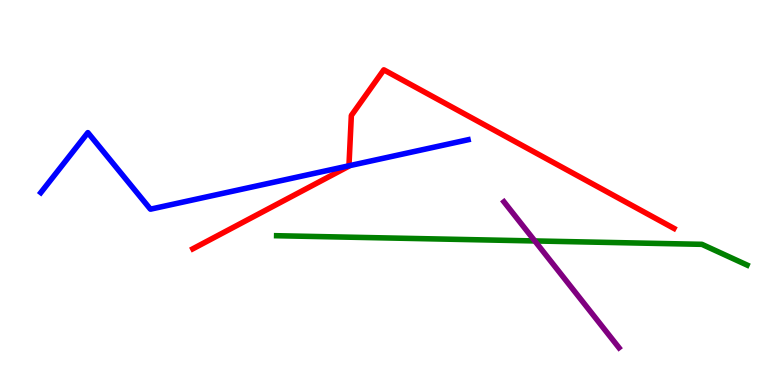[{'lines': ['blue', 'red'], 'intersections': [{'x': 4.5, 'y': 5.69}]}, {'lines': ['green', 'red'], 'intersections': []}, {'lines': ['purple', 'red'], 'intersections': []}, {'lines': ['blue', 'green'], 'intersections': []}, {'lines': ['blue', 'purple'], 'intersections': []}, {'lines': ['green', 'purple'], 'intersections': [{'x': 6.9, 'y': 3.74}]}]